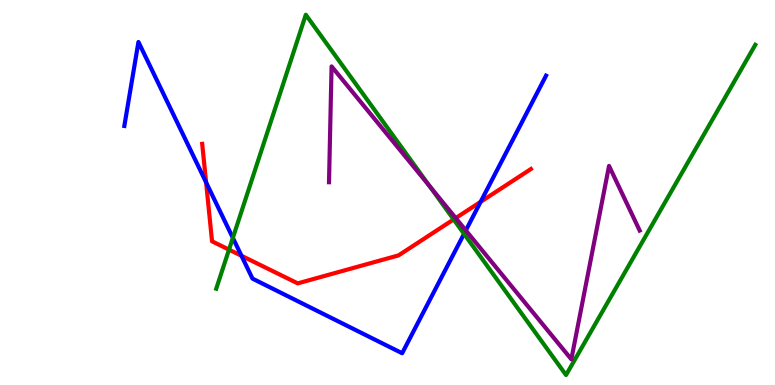[{'lines': ['blue', 'red'], 'intersections': [{'x': 2.66, 'y': 5.26}, {'x': 3.12, 'y': 3.36}, {'x': 6.2, 'y': 4.76}]}, {'lines': ['green', 'red'], 'intersections': [{'x': 2.95, 'y': 3.52}, {'x': 5.85, 'y': 4.3}]}, {'lines': ['purple', 'red'], 'intersections': [{'x': 5.88, 'y': 4.34}]}, {'lines': ['blue', 'green'], 'intersections': [{'x': 3.0, 'y': 3.82}, {'x': 5.99, 'y': 3.93}]}, {'lines': ['blue', 'purple'], 'intersections': [{'x': 6.01, 'y': 4.02}]}, {'lines': ['green', 'purple'], 'intersections': [{'x': 5.54, 'y': 5.17}]}]